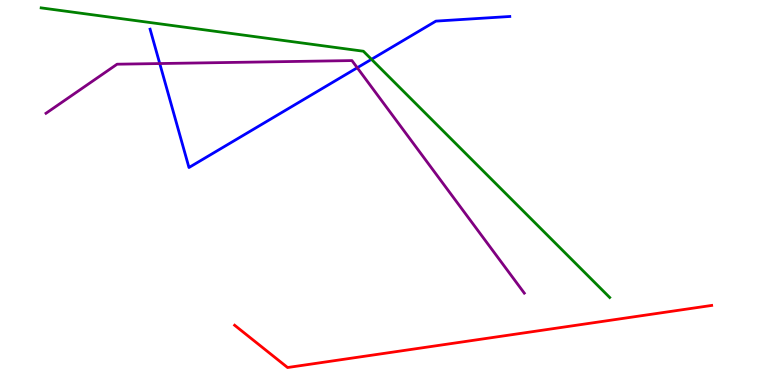[{'lines': ['blue', 'red'], 'intersections': []}, {'lines': ['green', 'red'], 'intersections': []}, {'lines': ['purple', 'red'], 'intersections': []}, {'lines': ['blue', 'green'], 'intersections': [{'x': 4.79, 'y': 8.46}]}, {'lines': ['blue', 'purple'], 'intersections': [{'x': 2.06, 'y': 8.35}, {'x': 4.61, 'y': 8.24}]}, {'lines': ['green', 'purple'], 'intersections': []}]